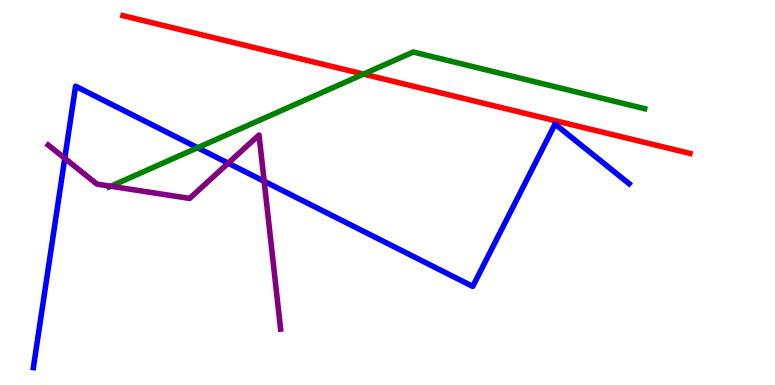[{'lines': ['blue', 'red'], 'intersections': []}, {'lines': ['green', 'red'], 'intersections': [{'x': 4.69, 'y': 8.08}]}, {'lines': ['purple', 'red'], 'intersections': []}, {'lines': ['blue', 'green'], 'intersections': [{'x': 2.55, 'y': 6.16}]}, {'lines': ['blue', 'purple'], 'intersections': [{'x': 0.836, 'y': 5.89}, {'x': 2.94, 'y': 5.76}, {'x': 3.41, 'y': 5.29}]}, {'lines': ['green', 'purple'], 'intersections': [{'x': 1.43, 'y': 5.16}]}]